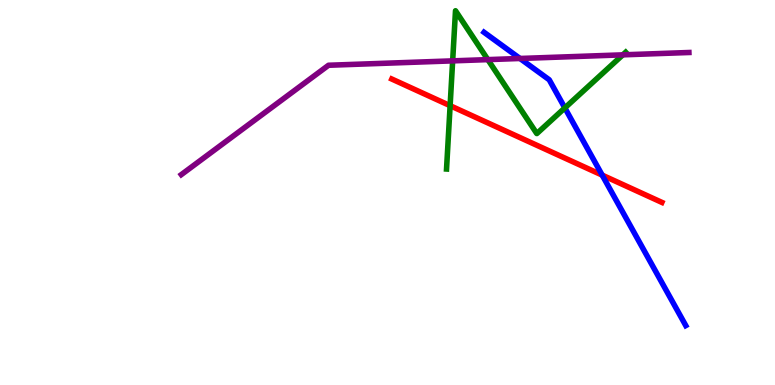[{'lines': ['blue', 'red'], 'intersections': [{'x': 7.77, 'y': 5.45}]}, {'lines': ['green', 'red'], 'intersections': [{'x': 5.81, 'y': 7.26}]}, {'lines': ['purple', 'red'], 'intersections': []}, {'lines': ['blue', 'green'], 'intersections': [{'x': 7.29, 'y': 7.2}]}, {'lines': ['blue', 'purple'], 'intersections': [{'x': 6.71, 'y': 8.48}]}, {'lines': ['green', 'purple'], 'intersections': [{'x': 5.84, 'y': 8.42}, {'x': 6.29, 'y': 8.45}, {'x': 8.04, 'y': 8.58}]}]